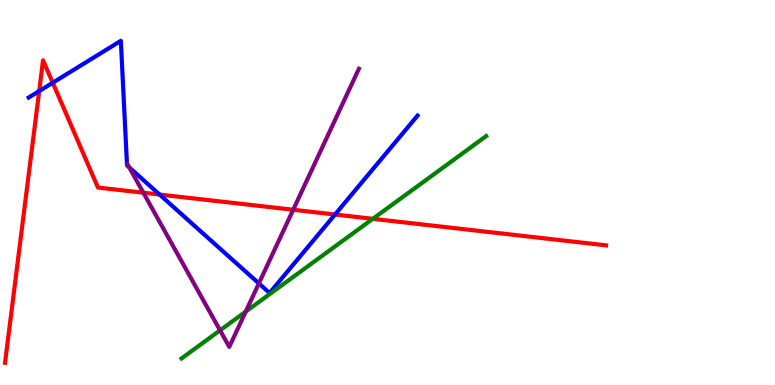[{'lines': ['blue', 'red'], 'intersections': [{'x': 0.506, 'y': 7.63}, {'x': 0.681, 'y': 7.85}, {'x': 2.06, 'y': 4.95}, {'x': 4.32, 'y': 4.43}]}, {'lines': ['green', 'red'], 'intersections': [{'x': 4.81, 'y': 4.32}]}, {'lines': ['purple', 'red'], 'intersections': [{'x': 1.85, 'y': 4.99}, {'x': 3.78, 'y': 4.55}]}, {'lines': ['blue', 'green'], 'intersections': []}, {'lines': ['blue', 'purple'], 'intersections': [{'x': 1.67, 'y': 5.65}, {'x': 3.34, 'y': 2.64}]}, {'lines': ['green', 'purple'], 'intersections': [{'x': 2.84, 'y': 1.42}, {'x': 3.17, 'y': 1.91}]}]